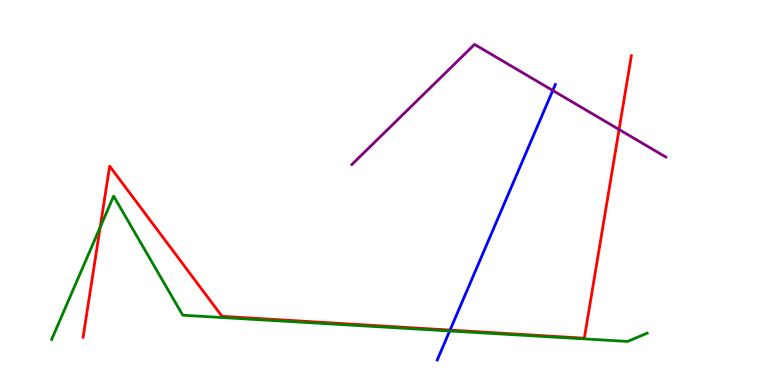[{'lines': ['blue', 'red'], 'intersections': [{'x': 5.81, 'y': 1.43}]}, {'lines': ['green', 'red'], 'intersections': [{'x': 1.29, 'y': 4.1}]}, {'lines': ['purple', 'red'], 'intersections': [{'x': 7.99, 'y': 6.64}]}, {'lines': ['blue', 'green'], 'intersections': [{'x': 5.8, 'y': 1.4}]}, {'lines': ['blue', 'purple'], 'intersections': [{'x': 7.13, 'y': 7.65}]}, {'lines': ['green', 'purple'], 'intersections': []}]